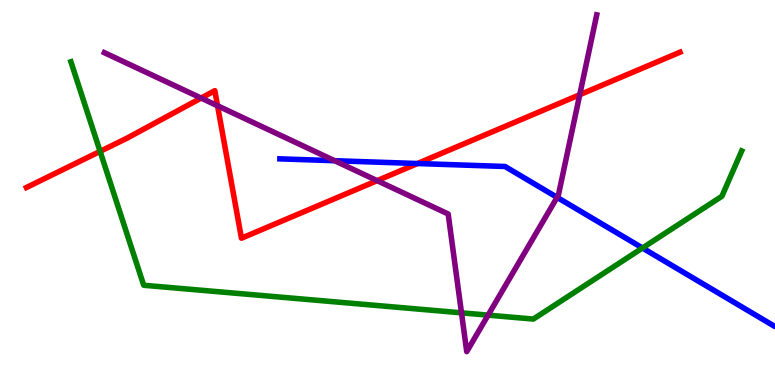[{'lines': ['blue', 'red'], 'intersections': [{'x': 5.39, 'y': 5.75}]}, {'lines': ['green', 'red'], 'intersections': [{'x': 1.29, 'y': 6.07}]}, {'lines': ['purple', 'red'], 'intersections': [{'x': 2.6, 'y': 7.45}, {'x': 2.81, 'y': 7.25}, {'x': 4.87, 'y': 5.31}, {'x': 7.48, 'y': 7.54}]}, {'lines': ['blue', 'green'], 'intersections': [{'x': 8.29, 'y': 3.56}]}, {'lines': ['blue', 'purple'], 'intersections': [{'x': 4.32, 'y': 5.83}, {'x': 7.19, 'y': 4.87}]}, {'lines': ['green', 'purple'], 'intersections': [{'x': 5.95, 'y': 1.87}, {'x': 6.3, 'y': 1.81}]}]